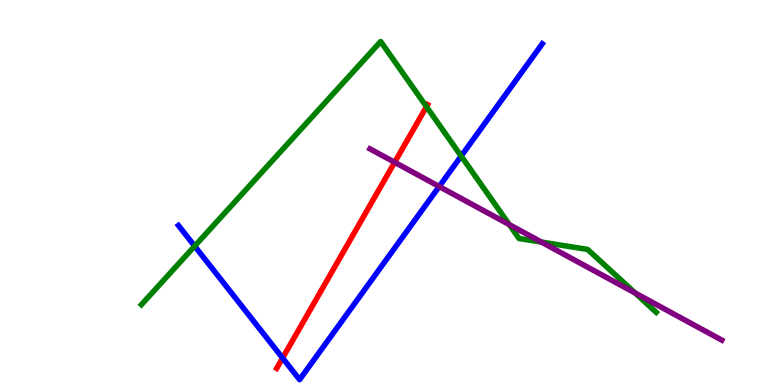[{'lines': ['blue', 'red'], 'intersections': [{'x': 3.65, 'y': 0.701}]}, {'lines': ['green', 'red'], 'intersections': [{'x': 5.5, 'y': 7.23}]}, {'lines': ['purple', 'red'], 'intersections': [{'x': 5.09, 'y': 5.78}]}, {'lines': ['blue', 'green'], 'intersections': [{'x': 2.51, 'y': 3.61}, {'x': 5.95, 'y': 5.95}]}, {'lines': ['blue', 'purple'], 'intersections': [{'x': 5.67, 'y': 5.16}]}, {'lines': ['green', 'purple'], 'intersections': [{'x': 6.57, 'y': 4.17}, {'x': 6.99, 'y': 3.71}, {'x': 8.2, 'y': 2.39}]}]